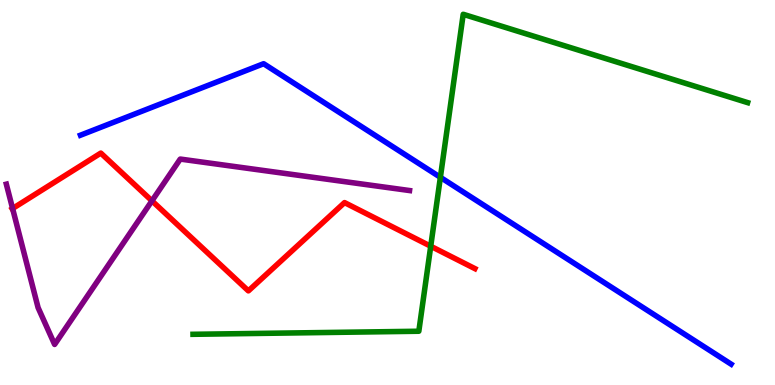[{'lines': ['blue', 'red'], 'intersections': []}, {'lines': ['green', 'red'], 'intersections': [{'x': 5.56, 'y': 3.6}]}, {'lines': ['purple', 'red'], 'intersections': [{'x': 0.163, 'y': 4.58}, {'x': 1.96, 'y': 4.78}]}, {'lines': ['blue', 'green'], 'intersections': [{'x': 5.68, 'y': 5.39}]}, {'lines': ['blue', 'purple'], 'intersections': []}, {'lines': ['green', 'purple'], 'intersections': []}]